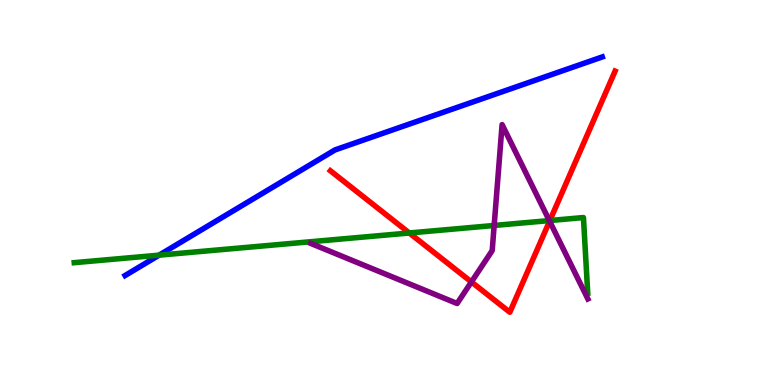[{'lines': ['blue', 'red'], 'intersections': []}, {'lines': ['green', 'red'], 'intersections': [{'x': 5.28, 'y': 3.95}, {'x': 7.09, 'y': 4.27}]}, {'lines': ['purple', 'red'], 'intersections': [{'x': 6.08, 'y': 2.68}, {'x': 7.09, 'y': 4.26}]}, {'lines': ['blue', 'green'], 'intersections': [{'x': 2.05, 'y': 3.37}]}, {'lines': ['blue', 'purple'], 'intersections': []}, {'lines': ['green', 'purple'], 'intersections': [{'x': 6.38, 'y': 4.14}, {'x': 7.09, 'y': 4.27}]}]